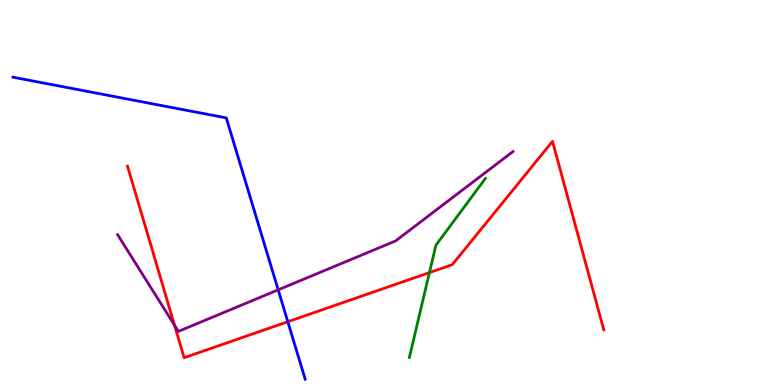[{'lines': ['blue', 'red'], 'intersections': [{'x': 3.71, 'y': 1.64}]}, {'lines': ['green', 'red'], 'intersections': [{'x': 5.54, 'y': 2.92}]}, {'lines': ['purple', 'red'], 'intersections': [{'x': 2.25, 'y': 1.55}]}, {'lines': ['blue', 'green'], 'intersections': []}, {'lines': ['blue', 'purple'], 'intersections': [{'x': 3.59, 'y': 2.47}]}, {'lines': ['green', 'purple'], 'intersections': []}]